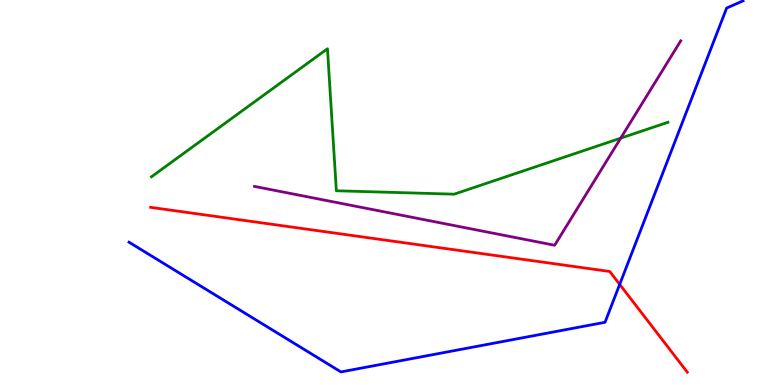[{'lines': ['blue', 'red'], 'intersections': [{'x': 8.0, 'y': 2.61}]}, {'lines': ['green', 'red'], 'intersections': []}, {'lines': ['purple', 'red'], 'intersections': []}, {'lines': ['blue', 'green'], 'intersections': []}, {'lines': ['blue', 'purple'], 'intersections': []}, {'lines': ['green', 'purple'], 'intersections': [{'x': 8.01, 'y': 6.41}]}]